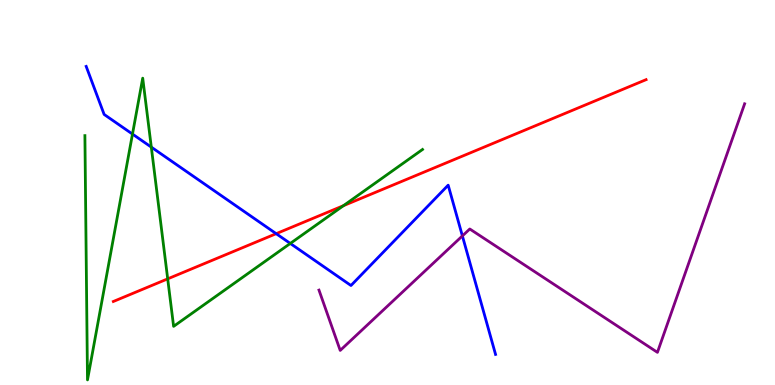[{'lines': ['blue', 'red'], 'intersections': [{'x': 3.56, 'y': 3.93}]}, {'lines': ['green', 'red'], 'intersections': [{'x': 2.16, 'y': 2.76}, {'x': 4.43, 'y': 4.66}]}, {'lines': ['purple', 'red'], 'intersections': []}, {'lines': ['blue', 'green'], 'intersections': [{'x': 1.71, 'y': 6.52}, {'x': 1.95, 'y': 6.18}, {'x': 3.75, 'y': 3.68}]}, {'lines': ['blue', 'purple'], 'intersections': [{'x': 5.97, 'y': 3.87}]}, {'lines': ['green', 'purple'], 'intersections': []}]